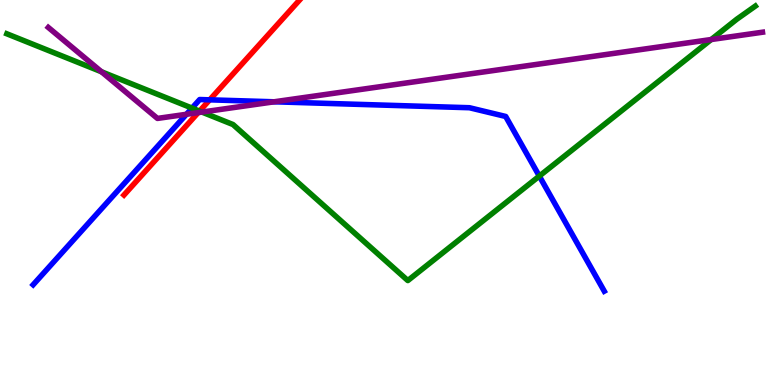[{'lines': ['blue', 'red'], 'intersections': [{'x': 2.71, 'y': 7.41}]}, {'lines': ['green', 'red'], 'intersections': [{'x': 2.57, 'y': 7.11}]}, {'lines': ['purple', 'red'], 'intersections': [{'x': 2.56, 'y': 7.07}]}, {'lines': ['blue', 'green'], 'intersections': [{'x': 2.48, 'y': 7.19}, {'x': 6.96, 'y': 5.43}]}, {'lines': ['blue', 'purple'], 'intersections': [{'x': 2.41, 'y': 7.03}, {'x': 3.54, 'y': 7.36}]}, {'lines': ['green', 'purple'], 'intersections': [{'x': 1.31, 'y': 8.14}, {'x': 2.61, 'y': 7.09}, {'x': 9.18, 'y': 8.97}]}]